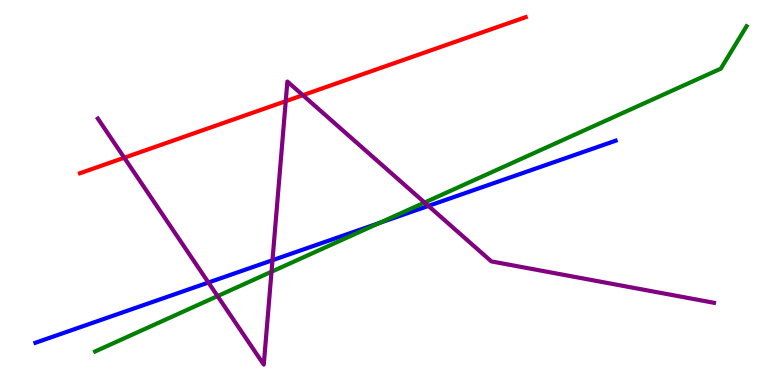[{'lines': ['blue', 'red'], 'intersections': []}, {'lines': ['green', 'red'], 'intersections': []}, {'lines': ['purple', 'red'], 'intersections': [{'x': 1.6, 'y': 5.9}, {'x': 3.69, 'y': 7.37}, {'x': 3.91, 'y': 7.53}]}, {'lines': ['blue', 'green'], 'intersections': [{'x': 4.89, 'y': 4.21}]}, {'lines': ['blue', 'purple'], 'intersections': [{'x': 2.69, 'y': 2.66}, {'x': 3.52, 'y': 3.24}, {'x': 5.53, 'y': 4.65}]}, {'lines': ['green', 'purple'], 'intersections': [{'x': 2.81, 'y': 2.31}, {'x': 3.5, 'y': 2.94}, {'x': 5.48, 'y': 4.74}]}]